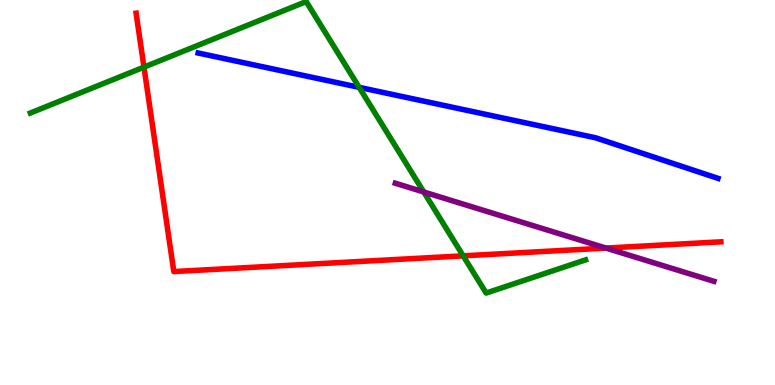[{'lines': ['blue', 'red'], 'intersections': []}, {'lines': ['green', 'red'], 'intersections': [{'x': 1.86, 'y': 8.26}, {'x': 5.98, 'y': 3.35}]}, {'lines': ['purple', 'red'], 'intersections': [{'x': 7.82, 'y': 3.56}]}, {'lines': ['blue', 'green'], 'intersections': [{'x': 4.63, 'y': 7.73}]}, {'lines': ['blue', 'purple'], 'intersections': []}, {'lines': ['green', 'purple'], 'intersections': [{'x': 5.47, 'y': 5.01}]}]